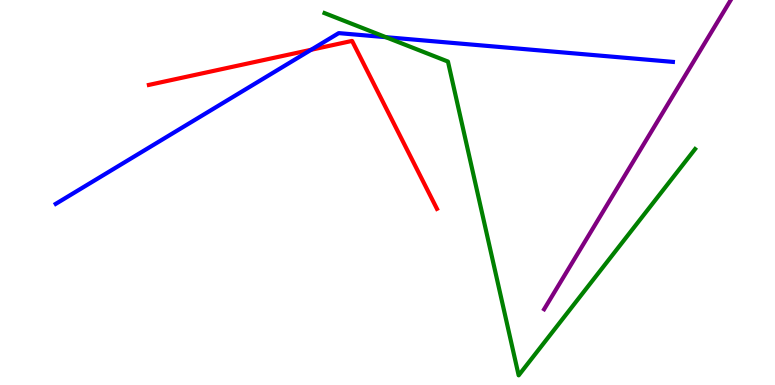[{'lines': ['blue', 'red'], 'intersections': [{'x': 4.01, 'y': 8.71}]}, {'lines': ['green', 'red'], 'intersections': []}, {'lines': ['purple', 'red'], 'intersections': []}, {'lines': ['blue', 'green'], 'intersections': [{'x': 4.98, 'y': 9.03}]}, {'lines': ['blue', 'purple'], 'intersections': []}, {'lines': ['green', 'purple'], 'intersections': []}]